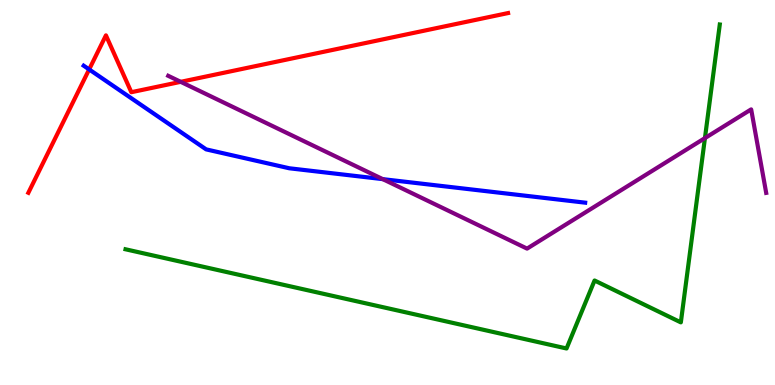[{'lines': ['blue', 'red'], 'intersections': [{'x': 1.15, 'y': 8.2}]}, {'lines': ['green', 'red'], 'intersections': []}, {'lines': ['purple', 'red'], 'intersections': [{'x': 2.33, 'y': 7.87}]}, {'lines': ['blue', 'green'], 'intersections': []}, {'lines': ['blue', 'purple'], 'intersections': [{'x': 4.94, 'y': 5.35}]}, {'lines': ['green', 'purple'], 'intersections': [{'x': 9.1, 'y': 6.41}]}]